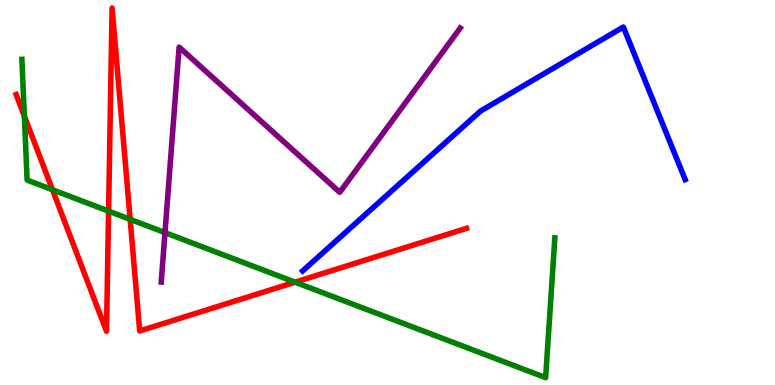[{'lines': ['blue', 'red'], 'intersections': []}, {'lines': ['green', 'red'], 'intersections': [{'x': 0.314, 'y': 6.98}, {'x': 0.677, 'y': 5.07}, {'x': 1.4, 'y': 4.52}, {'x': 1.68, 'y': 4.3}, {'x': 3.81, 'y': 2.67}]}, {'lines': ['purple', 'red'], 'intersections': []}, {'lines': ['blue', 'green'], 'intersections': []}, {'lines': ['blue', 'purple'], 'intersections': []}, {'lines': ['green', 'purple'], 'intersections': [{'x': 2.13, 'y': 3.96}]}]